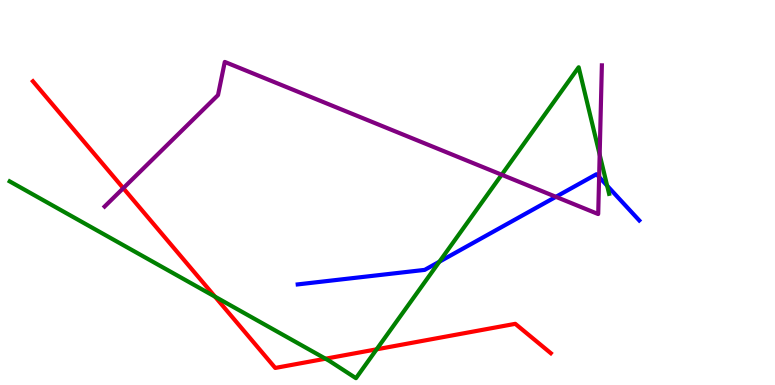[{'lines': ['blue', 'red'], 'intersections': []}, {'lines': ['green', 'red'], 'intersections': [{'x': 2.77, 'y': 2.29}, {'x': 4.2, 'y': 0.683}, {'x': 4.86, 'y': 0.927}]}, {'lines': ['purple', 'red'], 'intersections': [{'x': 1.59, 'y': 5.11}]}, {'lines': ['blue', 'green'], 'intersections': [{'x': 5.67, 'y': 3.2}, {'x': 7.83, 'y': 5.18}]}, {'lines': ['blue', 'purple'], 'intersections': [{'x': 7.17, 'y': 4.89}, {'x': 7.73, 'y': 5.4}]}, {'lines': ['green', 'purple'], 'intersections': [{'x': 6.47, 'y': 5.46}, {'x': 7.74, 'y': 5.98}]}]